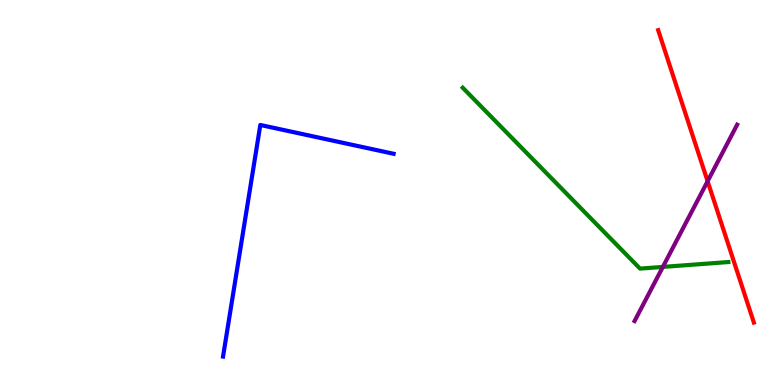[{'lines': ['blue', 'red'], 'intersections': []}, {'lines': ['green', 'red'], 'intersections': []}, {'lines': ['purple', 'red'], 'intersections': [{'x': 9.13, 'y': 5.29}]}, {'lines': ['blue', 'green'], 'intersections': []}, {'lines': ['blue', 'purple'], 'intersections': []}, {'lines': ['green', 'purple'], 'intersections': [{'x': 8.55, 'y': 3.07}]}]